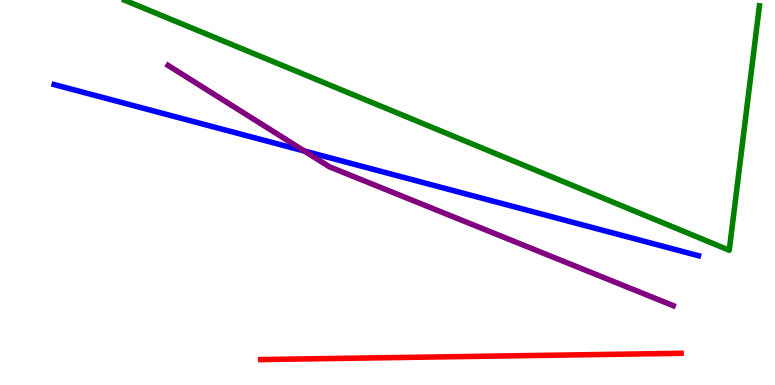[{'lines': ['blue', 'red'], 'intersections': []}, {'lines': ['green', 'red'], 'intersections': []}, {'lines': ['purple', 'red'], 'intersections': []}, {'lines': ['blue', 'green'], 'intersections': []}, {'lines': ['blue', 'purple'], 'intersections': [{'x': 3.93, 'y': 6.08}]}, {'lines': ['green', 'purple'], 'intersections': []}]